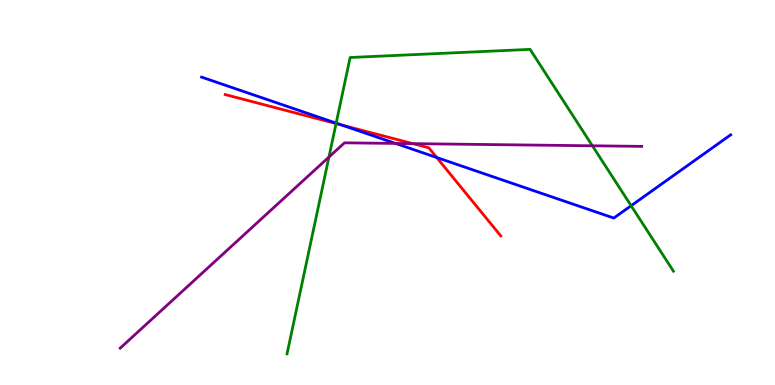[{'lines': ['blue', 'red'], 'intersections': [{'x': 4.41, 'y': 6.75}, {'x': 5.64, 'y': 5.91}]}, {'lines': ['green', 'red'], 'intersections': [{'x': 4.34, 'y': 6.79}]}, {'lines': ['purple', 'red'], 'intersections': [{'x': 5.33, 'y': 6.27}]}, {'lines': ['blue', 'green'], 'intersections': [{'x': 4.34, 'y': 6.8}, {'x': 8.14, 'y': 4.66}]}, {'lines': ['blue', 'purple'], 'intersections': [{'x': 5.1, 'y': 6.27}]}, {'lines': ['green', 'purple'], 'intersections': [{'x': 4.24, 'y': 5.92}, {'x': 7.64, 'y': 6.21}]}]